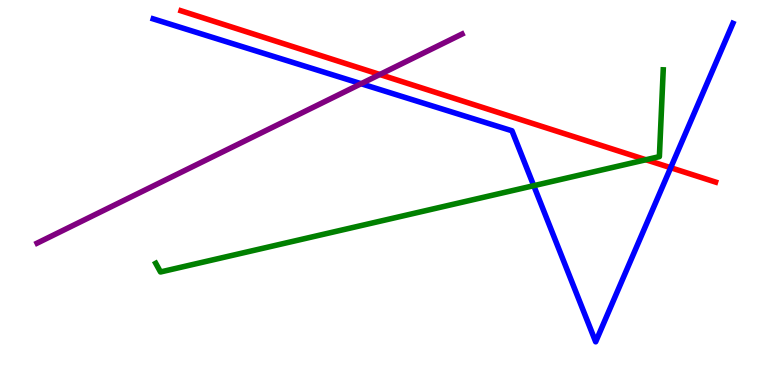[{'lines': ['blue', 'red'], 'intersections': [{'x': 8.65, 'y': 5.64}]}, {'lines': ['green', 'red'], 'intersections': [{'x': 8.33, 'y': 5.85}]}, {'lines': ['purple', 'red'], 'intersections': [{'x': 4.9, 'y': 8.06}]}, {'lines': ['blue', 'green'], 'intersections': [{'x': 6.89, 'y': 5.18}]}, {'lines': ['blue', 'purple'], 'intersections': [{'x': 4.66, 'y': 7.83}]}, {'lines': ['green', 'purple'], 'intersections': []}]